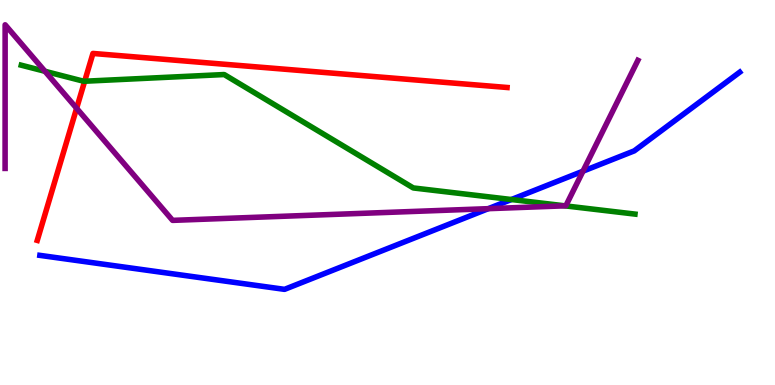[{'lines': ['blue', 'red'], 'intersections': []}, {'lines': ['green', 'red'], 'intersections': [{'x': 1.09, 'y': 7.89}]}, {'lines': ['purple', 'red'], 'intersections': [{'x': 0.989, 'y': 7.19}]}, {'lines': ['blue', 'green'], 'intersections': [{'x': 6.6, 'y': 4.82}]}, {'lines': ['blue', 'purple'], 'intersections': [{'x': 6.3, 'y': 4.58}, {'x': 7.52, 'y': 5.55}]}, {'lines': ['green', 'purple'], 'intersections': [{'x': 0.58, 'y': 8.15}, {'x': 7.29, 'y': 4.65}]}]